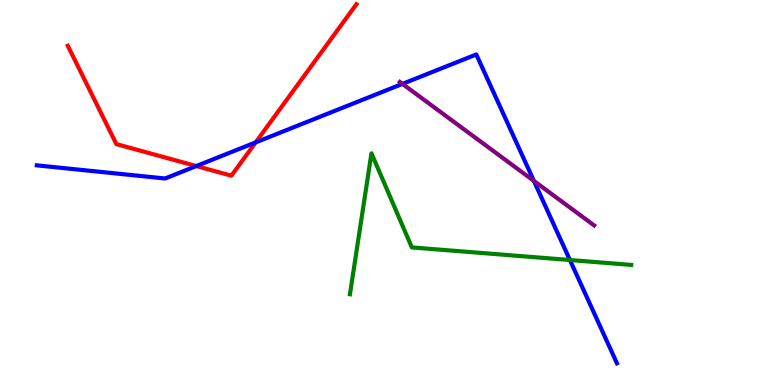[{'lines': ['blue', 'red'], 'intersections': [{'x': 2.53, 'y': 5.69}, {'x': 3.3, 'y': 6.3}]}, {'lines': ['green', 'red'], 'intersections': []}, {'lines': ['purple', 'red'], 'intersections': []}, {'lines': ['blue', 'green'], 'intersections': [{'x': 7.35, 'y': 3.25}]}, {'lines': ['blue', 'purple'], 'intersections': [{'x': 5.19, 'y': 7.82}, {'x': 6.89, 'y': 5.3}]}, {'lines': ['green', 'purple'], 'intersections': []}]